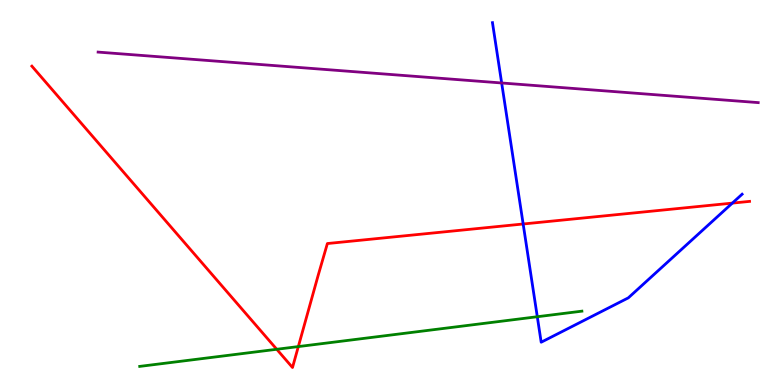[{'lines': ['blue', 'red'], 'intersections': [{'x': 6.75, 'y': 4.18}, {'x': 9.45, 'y': 4.72}]}, {'lines': ['green', 'red'], 'intersections': [{'x': 3.57, 'y': 0.928}, {'x': 3.85, 'y': 0.998}]}, {'lines': ['purple', 'red'], 'intersections': []}, {'lines': ['blue', 'green'], 'intersections': [{'x': 6.93, 'y': 1.77}]}, {'lines': ['blue', 'purple'], 'intersections': [{'x': 6.47, 'y': 7.84}]}, {'lines': ['green', 'purple'], 'intersections': []}]